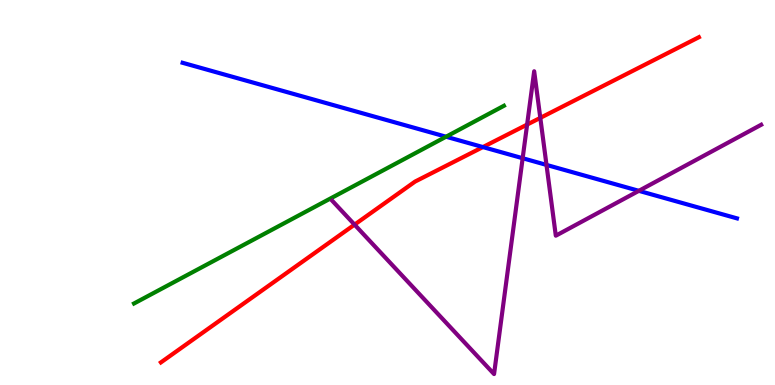[{'lines': ['blue', 'red'], 'intersections': [{'x': 6.23, 'y': 6.18}]}, {'lines': ['green', 'red'], 'intersections': []}, {'lines': ['purple', 'red'], 'intersections': [{'x': 4.57, 'y': 4.17}, {'x': 6.8, 'y': 6.76}, {'x': 6.97, 'y': 6.94}]}, {'lines': ['blue', 'green'], 'intersections': [{'x': 5.76, 'y': 6.45}]}, {'lines': ['blue', 'purple'], 'intersections': [{'x': 6.74, 'y': 5.89}, {'x': 7.05, 'y': 5.72}, {'x': 8.24, 'y': 5.04}]}, {'lines': ['green', 'purple'], 'intersections': []}]